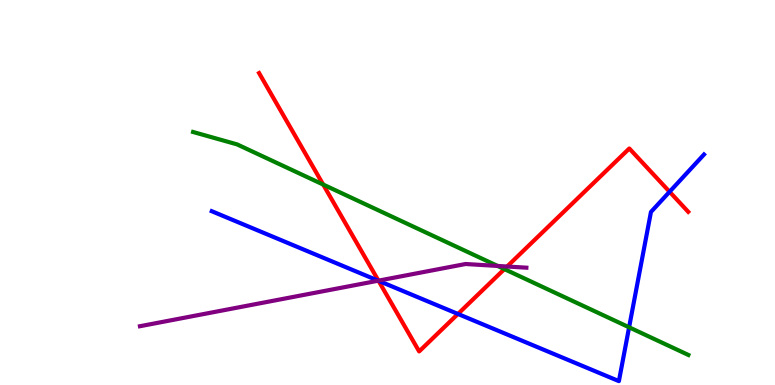[{'lines': ['blue', 'red'], 'intersections': [{'x': 4.88, 'y': 2.71}, {'x': 5.91, 'y': 1.85}, {'x': 8.64, 'y': 5.02}]}, {'lines': ['green', 'red'], 'intersections': [{'x': 4.17, 'y': 5.21}, {'x': 6.51, 'y': 3.01}]}, {'lines': ['purple', 'red'], 'intersections': [{'x': 4.88, 'y': 2.71}, {'x': 6.54, 'y': 3.08}]}, {'lines': ['blue', 'green'], 'intersections': [{'x': 8.12, 'y': 1.5}]}, {'lines': ['blue', 'purple'], 'intersections': [{'x': 4.88, 'y': 2.71}]}, {'lines': ['green', 'purple'], 'intersections': [{'x': 6.42, 'y': 3.09}]}]